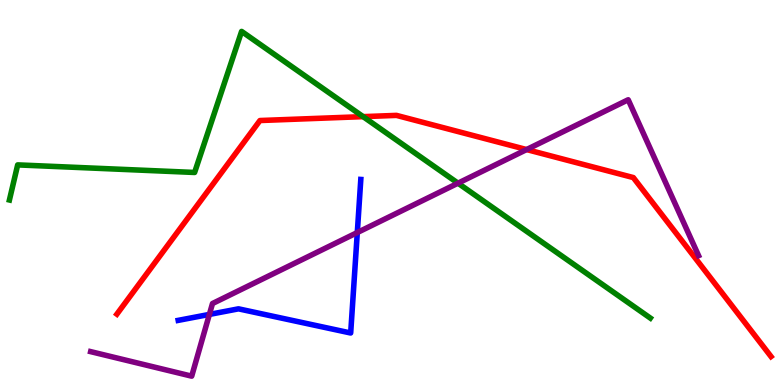[{'lines': ['blue', 'red'], 'intersections': []}, {'lines': ['green', 'red'], 'intersections': [{'x': 4.69, 'y': 6.97}]}, {'lines': ['purple', 'red'], 'intersections': [{'x': 6.79, 'y': 6.12}]}, {'lines': ['blue', 'green'], 'intersections': []}, {'lines': ['blue', 'purple'], 'intersections': [{'x': 2.7, 'y': 1.83}, {'x': 4.61, 'y': 3.96}]}, {'lines': ['green', 'purple'], 'intersections': [{'x': 5.91, 'y': 5.24}]}]